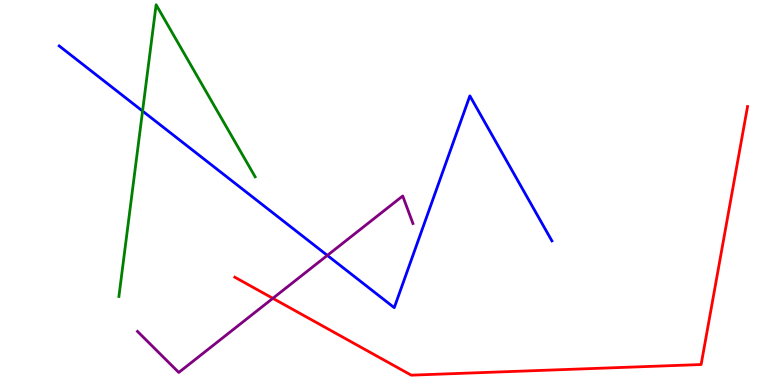[{'lines': ['blue', 'red'], 'intersections': []}, {'lines': ['green', 'red'], 'intersections': []}, {'lines': ['purple', 'red'], 'intersections': [{'x': 3.52, 'y': 2.25}]}, {'lines': ['blue', 'green'], 'intersections': [{'x': 1.84, 'y': 7.12}]}, {'lines': ['blue', 'purple'], 'intersections': [{'x': 4.22, 'y': 3.37}]}, {'lines': ['green', 'purple'], 'intersections': []}]